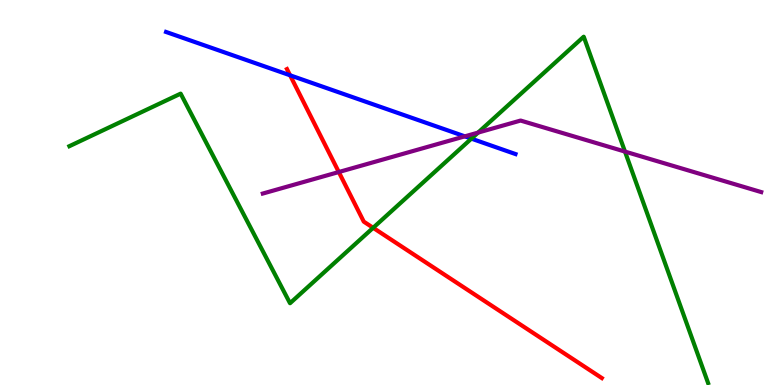[{'lines': ['blue', 'red'], 'intersections': [{'x': 3.74, 'y': 8.04}]}, {'lines': ['green', 'red'], 'intersections': [{'x': 4.81, 'y': 4.08}]}, {'lines': ['purple', 'red'], 'intersections': [{'x': 4.37, 'y': 5.53}]}, {'lines': ['blue', 'green'], 'intersections': [{'x': 6.08, 'y': 6.4}]}, {'lines': ['blue', 'purple'], 'intersections': [{'x': 6.0, 'y': 6.46}]}, {'lines': ['green', 'purple'], 'intersections': [{'x': 6.17, 'y': 6.56}, {'x': 8.06, 'y': 6.06}]}]